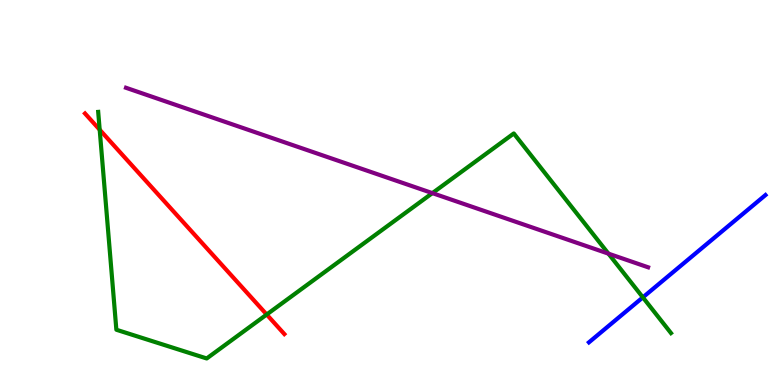[{'lines': ['blue', 'red'], 'intersections': []}, {'lines': ['green', 'red'], 'intersections': [{'x': 1.29, 'y': 6.63}, {'x': 3.44, 'y': 1.83}]}, {'lines': ['purple', 'red'], 'intersections': []}, {'lines': ['blue', 'green'], 'intersections': [{'x': 8.29, 'y': 2.28}]}, {'lines': ['blue', 'purple'], 'intersections': []}, {'lines': ['green', 'purple'], 'intersections': [{'x': 5.58, 'y': 4.98}, {'x': 7.85, 'y': 3.41}]}]